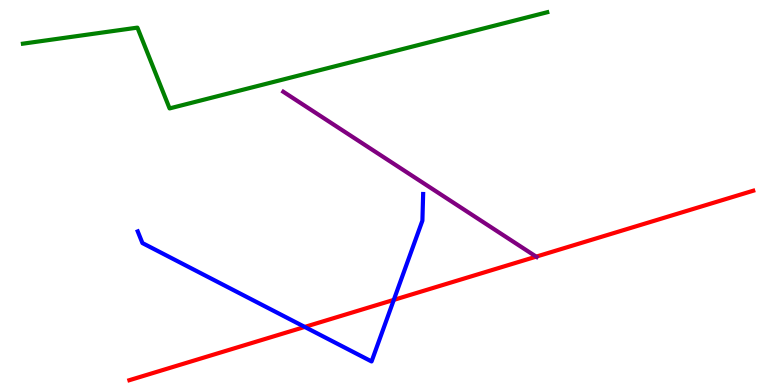[{'lines': ['blue', 'red'], 'intersections': [{'x': 3.93, 'y': 1.51}, {'x': 5.08, 'y': 2.21}]}, {'lines': ['green', 'red'], 'intersections': []}, {'lines': ['purple', 'red'], 'intersections': [{'x': 6.92, 'y': 3.33}]}, {'lines': ['blue', 'green'], 'intersections': []}, {'lines': ['blue', 'purple'], 'intersections': []}, {'lines': ['green', 'purple'], 'intersections': []}]